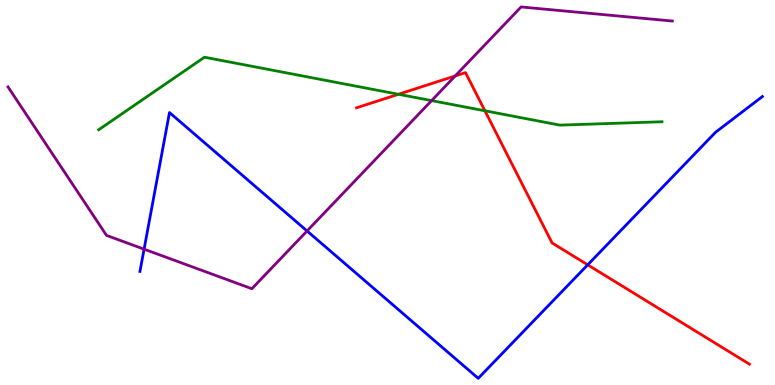[{'lines': ['blue', 'red'], 'intersections': [{'x': 7.58, 'y': 3.12}]}, {'lines': ['green', 'red'], 'intersections': [{'x': 5.14, 'y': 7.55}, {'x': 6.26, 'y': 7.12}]}, {'lines': ['purple', 'red'], 'intersections': [{'x': 5.87, 'y': 8.03}]}, {'lines': ['blue', 'green'], 'intersections': []}, {'lines': ['blue', 'purple'], 'intersections': [{'x': 1.86, 'y': 3.53}, {'x': 3.96, 'y': 4.0}]}, {'lines': ['green', 'purple'], 'intersections': [{'x': 5.57, 'y': 7.39}]}]